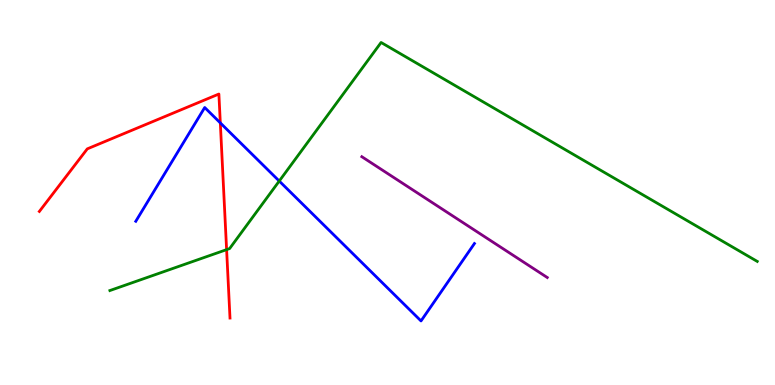[{'lines': ['blue', 'red'], 'intersections': [{'x': 2.84, 'y': 6.81}]}, {'lines': ['green', 'red'], 'intersections': [{'x': 2.92, 'y': 3.52}]}, {'lines': ['purple', 'red'], 'intersections': []}, {'lines': ['blue', 'green'], 'intersections': [{'x': 3.6, 'y': 5.3}]}, {'lines': ['blue', 'purple'], 'intersections': []}, {'lines': ['green', 'purple'], 'intersections': []}]